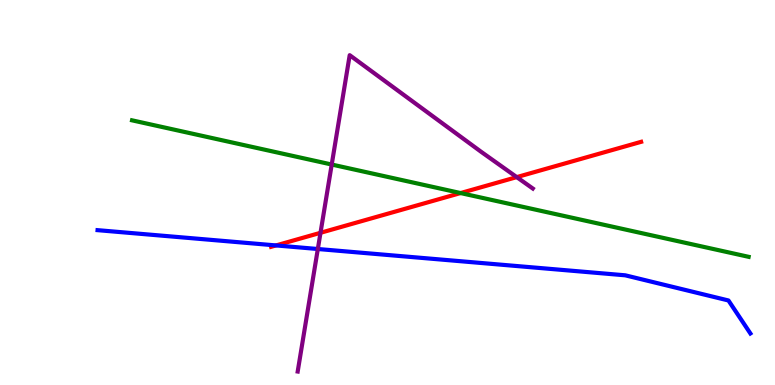[{'lines': ['blue', 'red'], 'intersections': [{'x': 3.56, 'y': 3.63}]}, {'lines': ['green', 'red'], 'intersections': [{'x': 5.94, 'y': 4.99}]}, {'lines': ['purple', 'red'], 'intersections': [{'x': 4.14, 'y': 3.95}, {'x': 6.67, 'y': 5.4}]}, {'lines': ['blue', 'green'], 'intersections': []}, {'lines': ['blue', 'purple'], 'intersections': [{'x': 4.1, 'y': 3.53}]}, {'lines': ['green', 'purple'], 'intersections': [{'x': 4.28, 'y': 5.73}]}]